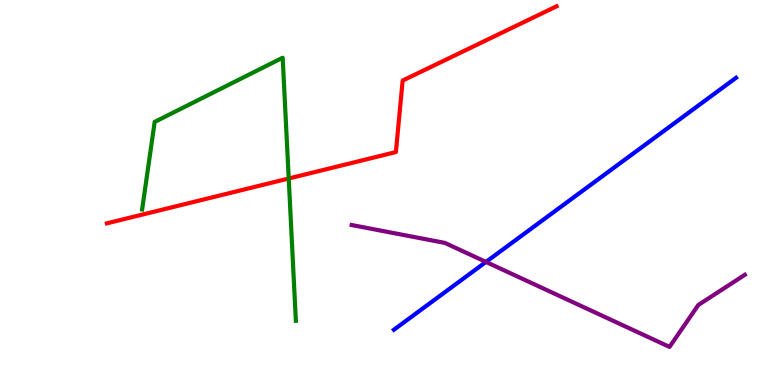[{'lines': ['blue', 'red'], 'intersections': []}, {'lines': ['green', 'red'], 'intersections': [{'x': 3.73, 'y': 5.36}]}, {'lines': ['purple', 'red'], 'intersections': []}, {'lines': ['blue', 'green'], 'intersections': []}, {'lines': ['blue', 'purple'], 'intersections': [{'x': 6.27, 'y': 3.2}]}, {'lines': ['green', 'purple'], 'intersections': []}]